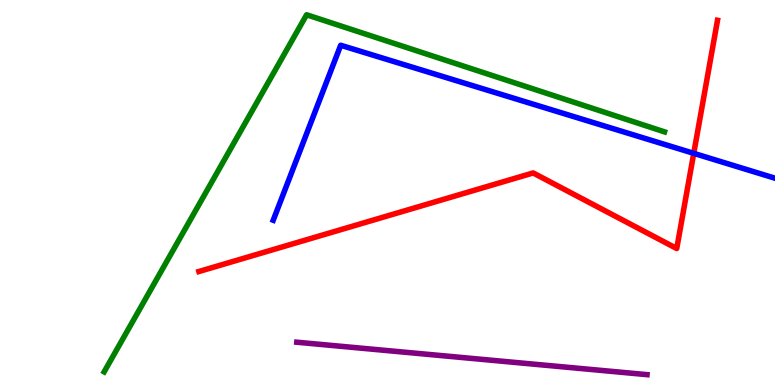[{'lines': ['blue', 'red'], 'intersections': [{'x': 8.95, 'y': 6.02}]}, {'lines': ['green', 'red'], 'intersections': []}, {'lines': ['purple', 'red'], 'intersections': []}, {'lines': ['blue', 'green'], 'intersections': []}, {'lines': ['blue', 'purple'], 'intersections': []}, {'lines': ['green', 'purple'], 'intersections': []}]